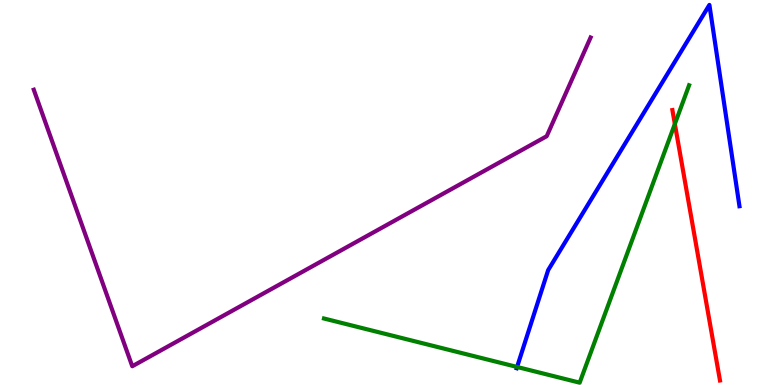[{'lines': ['blue', 'red'], 'intersections': []}, {'lines': ['green', 'red'], 'intersections': [{'x': 8.71, 'y': 6.78}]}, {'lines': ['purple', 'red'], 'intersections': []}, {'lines': ['blue', 'green'], 'intersections': [{'x': 6.67, 'y': 0.469}]}, {'lines': ['blue', 'purple'], 'intersections': []}, {'lines': ['green', 'purple'], 'intersections': []}]